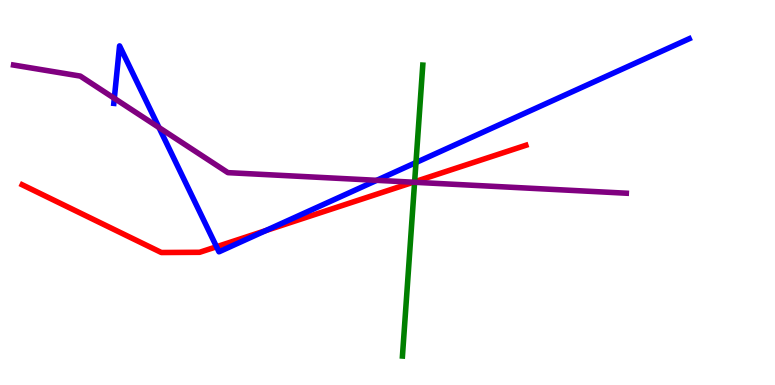[{'lines': ['blue', 'red'], 'intersections': [{'x': 2.79, 'y': 3.59}, {'x': 3.43, 'y': 4.01}]}, {'lines': ['green', 'red'], 'intersections': [{'x': 5.35, 'y': 5.28}]}, {'lines': ['purple', 'red'], 'intersections': [{'x': 5.33, 'y': 5.27}]}, {'lines': ['blue', 'green'], 'intersections': [{'x': 5.37, 'y': 5.78}]}, {'lines': ['blue', 'purple'], 'intersections': [{'x': 1.48, 'y': 7.45}, {'x': 2.05, 'y': 6.69}, {'x': 4.86, 'y': 5.32}]}, {'lines': ['green', 'purple'], 'intersections': [{'x': 5.35, 'y': 5.27}]}]